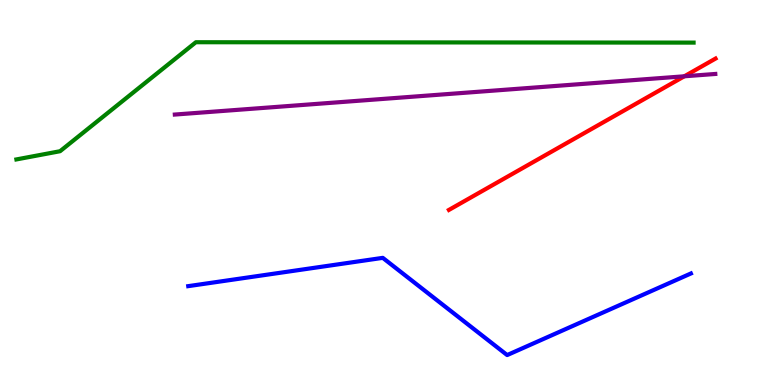[{'lines': ['blue', 'red'], 'intersections': []}, {'lines': ['green', 'red'], 'intersections': []}, {'lines': ['purple', 'red'], 'intersections': [{'x': 8.83, 'y': 8.02}]}, {'lines': ['blue', 'green'], 'intersections': []}, {'lines': ['blue', 'purple'], 'intersections': []}, {'lines': ['green', 'purple'], 'intersections': []}]